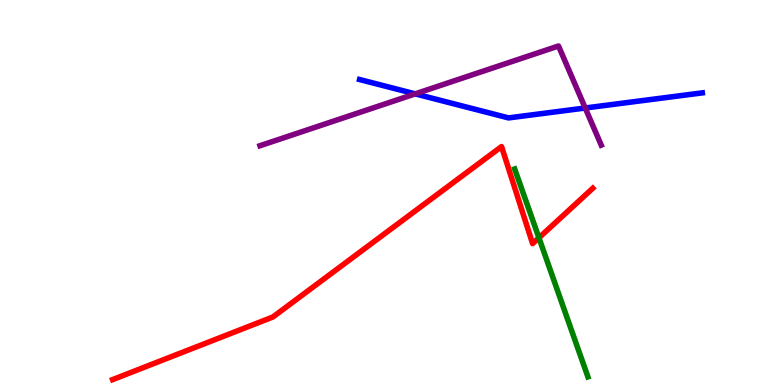[{'lines': ['blue', 'red'], 'intersections': []}, {'lines': ['green', 'red'], 'intersections': [{'x': 6.95, 'y': 3.82}]}, {'lines': ['purple', 'red'], 'intersections': []}, {'lines': ['blue', 'green'], 'intersections': []}, {'lines': ['blue', 'purple'], 'intersections': [{'x': 5.36, 'y': 7.56}, {'x': 7.55, 'y': 7.19}]}, {'lines': ['green', 'purple'], 'intersections': []}]